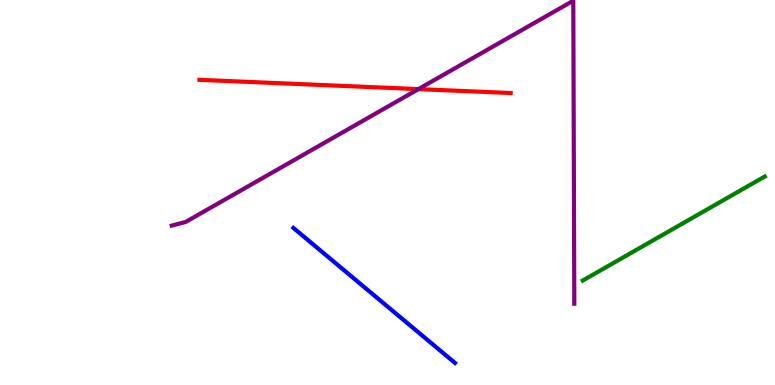[{'lines': ['blue', 'red'], 'intersections': []}, {'lines': ['green', 'red'], 'intersections': []}, {'lines': ['purple', 'red'], 'intersections': [{'x': 5.4, 'y': 7.69}]}, {'lines': ['blue', 'green'], 'intersections': []}, {'lines': ['blue', 'purple'], 'intersections': []}, {'lines': ['green', 'purple'], 'intersections': []}]